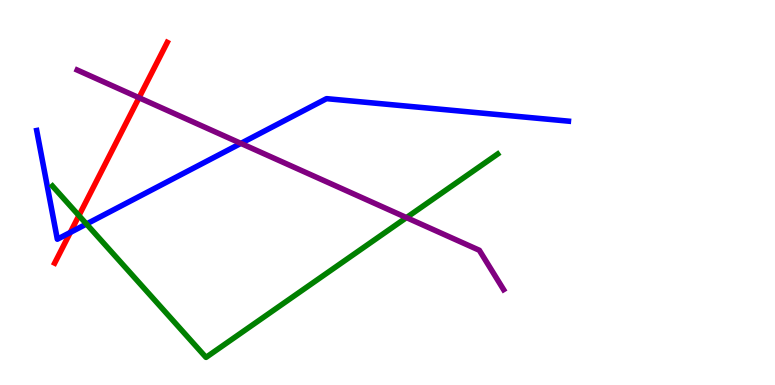[{'lines': ['blue', 'red'], 'intersections': [{'x': 0.907, 'y': 3.96}]}, {'lines': ['green', 'red'], 'intersections': [{'x': 1.02, 'y': 4.4}]}, {'lines': ['purple', 'red'], 'intersections': [{'x': 1.79, 'y': 7.46}]}, {'lines': ['blue', 'green'], 'intersections': [{'x': 1.12, 'y': 4.18}]}, {'lines': ['blue', 'purple'], 'intersections': [{'x': 3.11, 'y': 6.28}]}, {'lines': ['green', 'purple'], 'intersections': [{'x': 5.24, 'y': 4.35}]}]